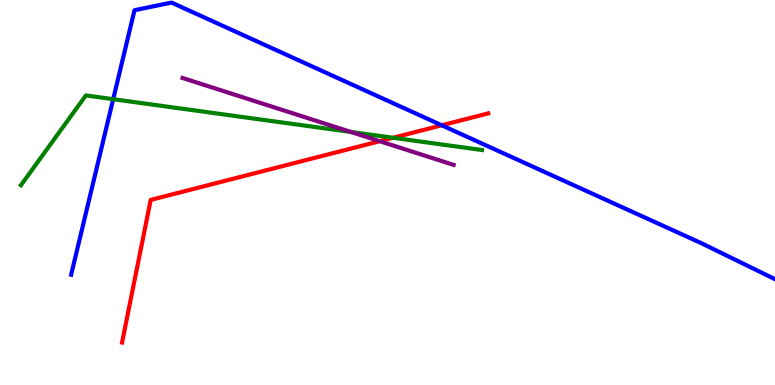[{'lines': ['blue', 'red'], 'intersections': [{'x': 5.7, 'y': 6.75}]}, {'lines': ['green', 'red'], 'intersections': [{'x': 5.07, 'y': 6.42}]}, {'lines': ['purple', 'red'], 'intersections': [{'x': 4.9, 'y': 6.33}]}, {'lines': ['blue', 'green'], 'intersections': [{'x': 1.46, 'y': 7.42}]}, {'lines': ['blue', 'purple'], 'intersections': []}, {'lines': ['green', 'purple'], 'intersections': [{'x': 4.53, 'y': 6.57}]}]